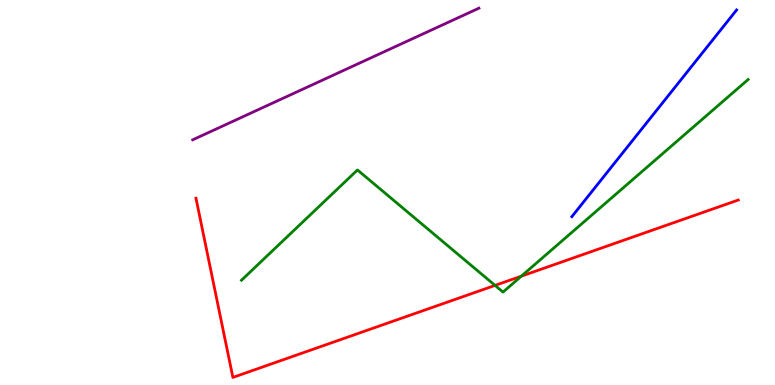[{'lines': ['blue', 'red'], 'intersections': []}, {'lines': ['green', 'red'], 'intersections': [{'x': 6.39, 'y': 2.59}, {'x': 6.73, 'y': 2.83}]}, {'lines': ['purple', 'red'], 'intersections': []}, {'lines': ['blue', 'green'], 'intersections': []}, {'lines': ['blue', 'purple'], 'intersections': []}, {'lines': ['green', 'purple'], 'intersections': []}]